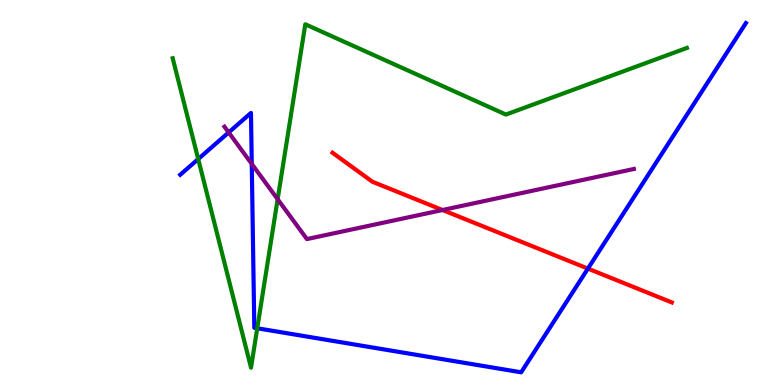[{'lines': ['blue', 'red'], 'intersections': [{'x': 7.59, 'y': 3.02}]}, {'lines': ['green', 'red'], 'intersections': []}, {'lines': ['purple', 'red'], 'intersections': [{'x': 5.71, 'y': 4.55}]}, {'lines': ['blue', 'green'], 'intersections': [{'x': 2.56, 'y': 5.87}, {'x': 3.32, 'y': 1.47}]}, {'lines': ['blue', 'purple'], 'intersections': [{'x': 2.95, 'y': 6.56}, {'x': 3.25, 'y': 5.74}]}, {'lines': ['green', 'purple'], 'intersections': [{'x': 3.58, 'y': 4.83}]}]